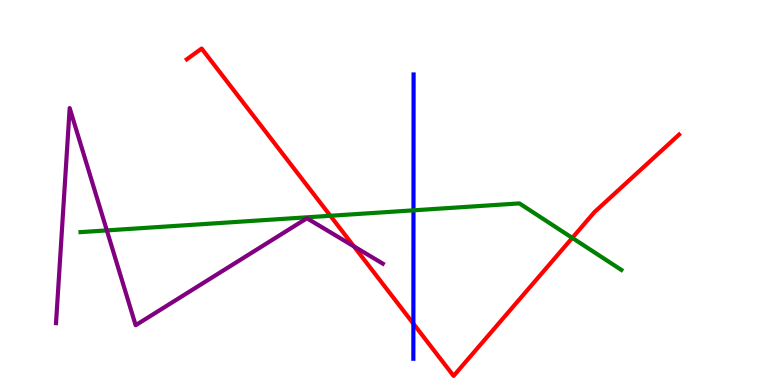[{'lines': ['blue', 'red'], 'intersections': [{'x': 5.33, 'y': 1.59}]}, {'lines': ['green', 'red'], 'intersections': [{'x': 4.26, 'y': 4.4}, {'x': 7.38, 'y': 3.82}]}, {'lines': ['purple', 'red'], 'intersections': [{'x': 4.57, 'y': 3.6}]}, {'lines': ['blue', 'green'], 'intersections': [{'x': 5.34, 'y': 4.54}]}, {'lines': ['blue', 'purple'], 'intersections': []}, {'lines': ['green', 'purple'], 'intersections': [{'x': 1.38, 'y': 4.02}]}]